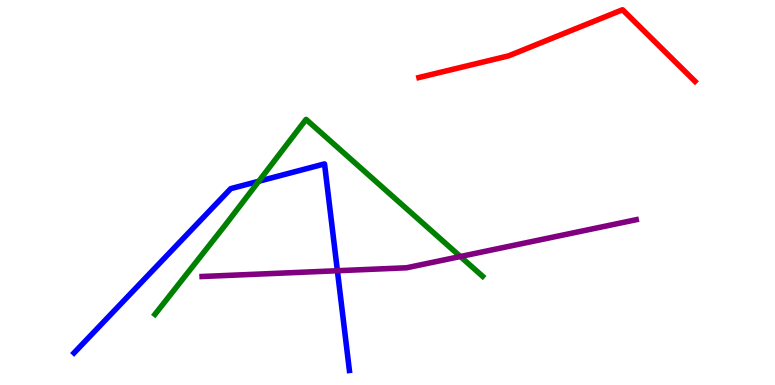[{'lines': ['blue', 'red'], 'intersections': []}, {'lines': ['green', 'red'], 'intersections': []}, {'lines': ['purple', 'red'], 'intersections': []}, {'lines': ['blue', 'green'], 'intersections': [{'x': 3.34, 'y': 5.29}]}, {'lines': ['blue', 'purple'], 'intersections': [{'x': 4.35, 'y': 2.97}]}, {'lines': ['green', 'purple'], 'intersections': [{'x': 5.94, 'y': 3.34}]}]